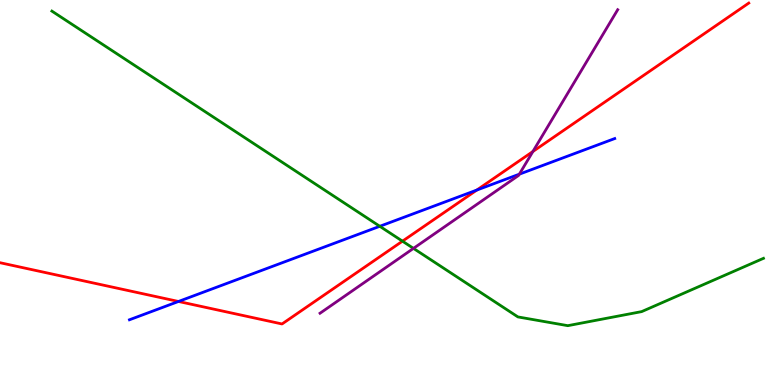[{'lines': ['blue', 'red'], 'intersections': [{'x': 2.3, 'y': 2.17}, {'x': 6.15, 'y': 5.06}]}, {'lines': ['green', 'red'], 'intersections': [{'x': 5.19, 'y': 3.74}]}, {'lines': ['purple', 'red'], 'intersections': [{'x': 6.88, 'y': 6.07}]}, {'lines': ['blue', 'green'], 'intersections': [{'x': 4.9, 'y': 4.12}]}, {'lines': ['blue', 'purple'], 'intersections': [{'x': 6.7, 'y': 5.48}]}, {'lines': ['green', 'purple'], 'intersections': [{'x': 5.34, 'y': 3.55}]}]